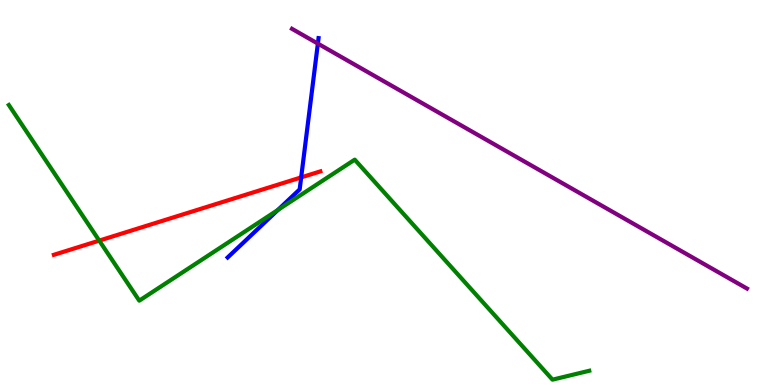[{'lines': ['blue', 'red'], 'intersections': [{'x': 3.89, 'y': 5.39}]}, {'lines': ['green', 'red'], 'intersections': [{'x': 1.28, 'y': 3.75}]}, {'lines': ['purple', 'red'], 'intersections': []}, {'lines': ['blue', 'green'], 'intersections': [{'x': 3.59, 'y': 4.55}]}, {'lines': ['blue', 'purple'], 'intersections': [{'x': 4.1, 'y': 8.87}]}, {'lines': ['green', 'purple'], 'intersections': []}]